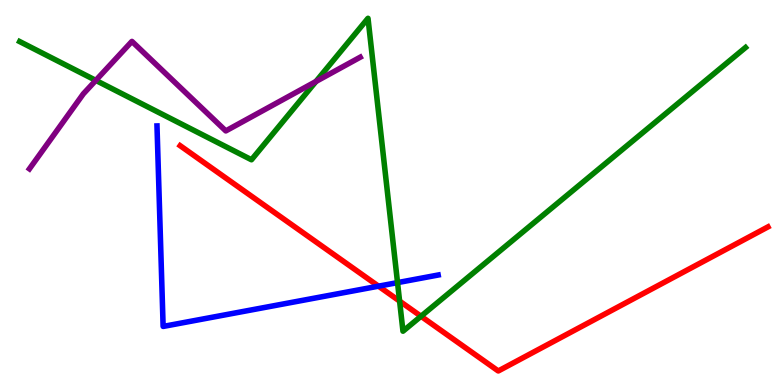[{'lines': ['blue', 'red'], 'intersections': [{'x': 4.88, 'y': 2.57}]}, {'lines': ['green', 'red'], 'intersections': [{'x': 5.16, 'y': 2.18}, {'x': 5.43, 'y': 1.79}]}, {'lines': ['purple', 'red'], 'intersections': []}, {'lines': ['blue', 'green'], 'intersections': [{'x': 5.13, 'y': 2.66}]}, {'lines': ['blue', 'purple'], 'intersections': []}, {'lines': ['green', 'purple'], 'intersections': [{'x': 1.24, 'y': 7.91}, {'x': 4.08, 'y': 7.88}]}]